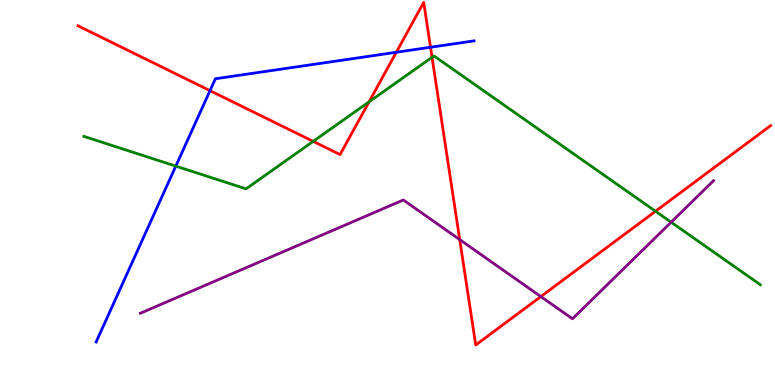[{'lines': ['blue', 'red'], 'intersections': [{'x': 2.71, 'y': 7.65}, {'x': 5.11, 'y': 8.64}, {'x': 5.56, 'y': 8.77}]}, {'lines': ['green', 'red'], 'intersections': [{'x': 4.04, 'y': 6.33}, {'x': 4.76, 'y': 7.35}, {'x': 5.57, 'y': 8.51}, {'x': 8.46, 'y': 4.51}]}, {'lines': ['purple', 'red'], 'intersections': [{'x': 5.93, 'y': 3.78}, {'x': 6.98, 'y': 2.3}]}, {'lines': ['blue', 'green'], 'intersections': [{'x': 2.27, 'y': 5.69}]}, {'lines': ['blue', 'purple'], 'intersections': []}, {'lines': ['green', 'purple'], 'intersections': [{'x': 8.66, 'y': 4.23}]}]